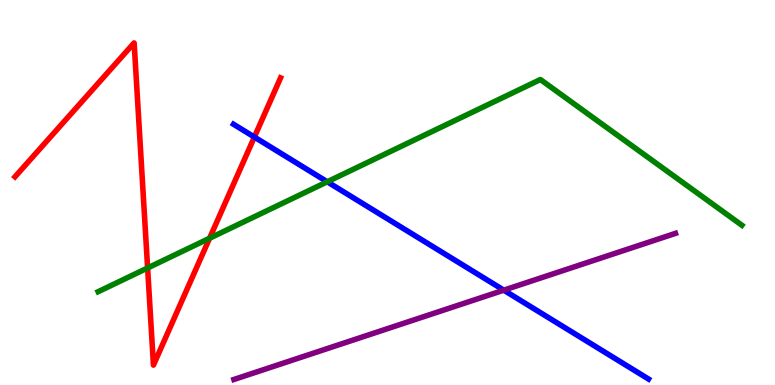[{'lines': ['blue', 'red'], 'intersections': [{'x': 3.28, 'y': 6.44}]}, {'lines': ['green', 'red'], 'intersections': [{'x': 1.9, 'y': 3.04}, {'x': 2.7, 'y': 3.81}]}, {'lines': ['purple', 'red'], 'intersections': []}, {'lines': ['blue', 'green'], 'intersections': [{'x': 4.22, 'y': 5.28}]}, {'lines': ['blue', 'purple'], 'intersections': [{'x': 6.5, 'y': 2.46}]}, {'lines': ['green', 'purple'], 'intersections': []}]